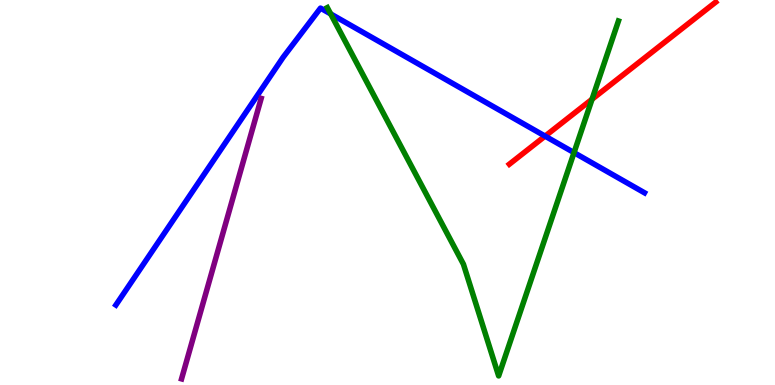[{'lines': ['blue', 'red'], 'intersections': [{'x': 7.03, 'y': 6.46}]}, {'lines': ['green', 'red'], 'intersections': [{'x': 7.64, 'y': 7.42}]}, {'lines': ['purple', 'red'], 'intersections': []}, {'lines': ['blue', 'green'], 'intersections': [{'x': 4.27, 'y': 9.64}, {'x': 7.41, 'y': 6.04}]}, {'lines': ['blue', 'purple'], 'intersections': []}, {'lines': ['green', 'purple'], 'intersections': []}]